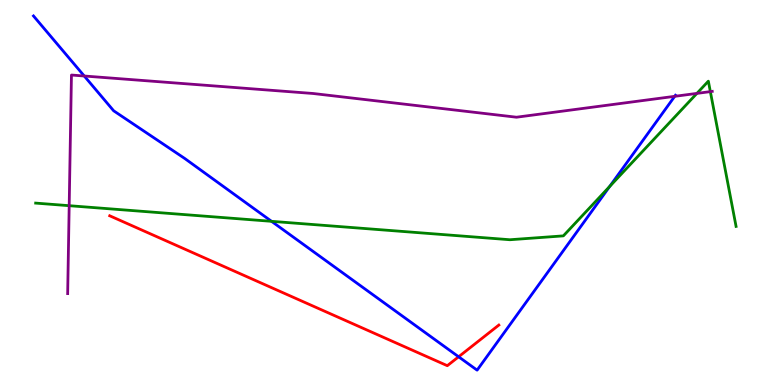[{'lines': ['blue', 'red'], 'intersections': [{'x': 5.92, 'y': 0.733}]}, {'lines': ['green', 'red'], 'intersections': []}, {'lines': ['purple', 'red'], 'intersections': []}, {'lines': ['blue', 'green'], 'intersections': [{'x': 3.5, 'y': 4.25}, {'x': 7.87, 'y': 5.16}]}, {'lines': ['blue', 'purple'], 'intersections': [{'x': 1.09, 'y': 8.03}, {'x': 8.71, 'y': 7.5}]}, {'lines': ['green', 'purple'], 'intersections': [{'x': 0.893, 'y': 4.66}, {'x': 8.99, 'y': 7.57}, {'x': 9.17, 'y': 7.62}]}]